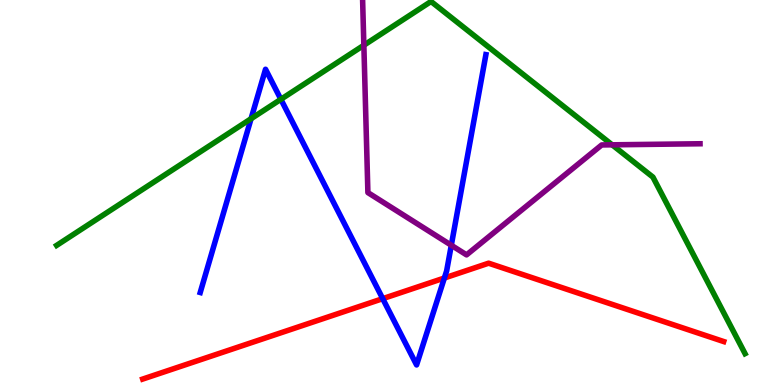[{'lines': ['blue', 'red'], 'intersections': [{'x': 4.94, 'y': 2.24}, {'x': 5.73, 'y': 2.78}]}, {'lines': ['green', 'red'], 'intersections': []}, {'lines': ['purple', 'red'], 'intersections': []}, {'lines': ['blue', 'green'], 'intersections': [{'x': 3.24, 'y': 6.92}, {'x': 3.62, 'y': 7.42}]}, {'lines': ['blue', 'purple'], 'intersections': [{'x': 5.82, 'y': 3.63}]}, {'lines': ['green', 'purple'], 'intersections': [{'x': 4.69, 'y': 8.82}, {'x': 7.9, 'y': 6.24}]}]